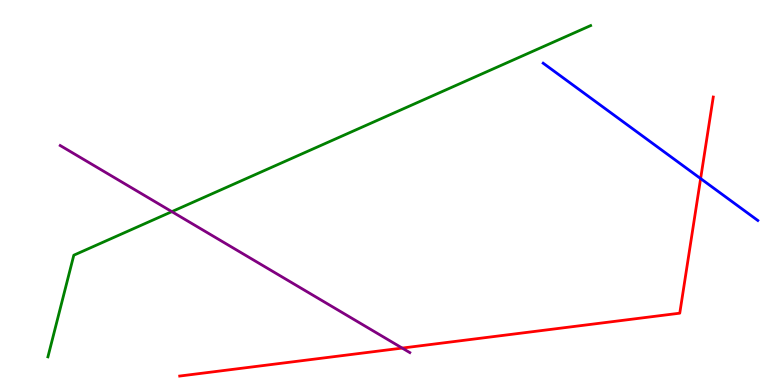[{'lines': ['blue', 'red'], 'intersections': [{'x': 9.04, 'y': 5.36}]}, {'lines': ['green', 'red'], 'intersections': []}, {'lines': ['purple', 'red'], 'intersections': [{'x': 5.19, 'y': 0.959}]}, {'lines': ['blue', 'green'], 'intersections': []}, {'lines': ['blue', 'purple'], 'intersections': []}, {'lines': ['green', 'purple'], 'intersections': [{'x': 2.22, 'y': 4.5}]}]